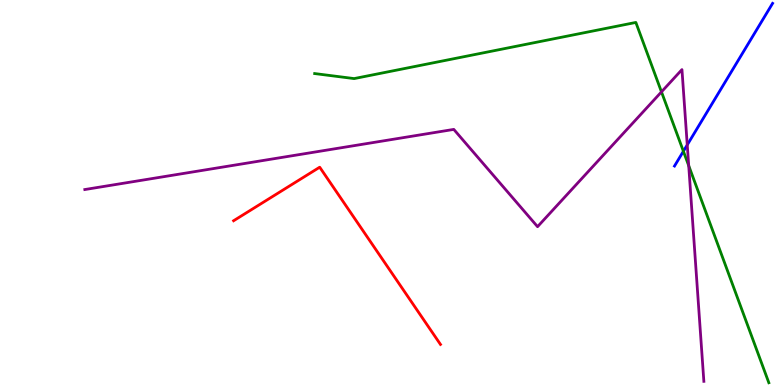[{'lines': ['blue', 'red'], 'intersections': []}, {'lines': ['green', 'red'], 'intersections': []}, {'lines': ['purple', 'red'], 'intersections': []}, {'lines': ['blue', 'green'], 'intersections': [{'x': 8.82, 'y': 6.07}]}, {'lines': ['blue', 'purple'], 'intersections': [{'x': 8.87, 'y': 6.24}]}, {'lines': ['green', 'purple'], 'intersections': [{'x': 8.54, 'y': 7.61}, {'x': 8.89, 'y': 5.7}]}]